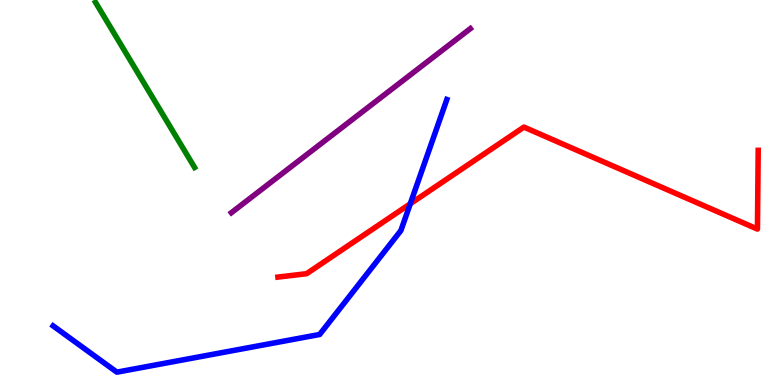[{'lines': ['blue', 'red'], 'intersections': [{'x': 5.29, 'y': 4.71}]}, {'lines': ['green', 'red'], 'intersections': []}, {'lines': ['purple', 'red'], 'intersections': []}, {'lines': ['blue', 'green'], 'intersections': []}, {'lines': ['blue', 'purple'], 'intersections': []}, {'lines': ['green', 'purple'], 'intersections': []}]